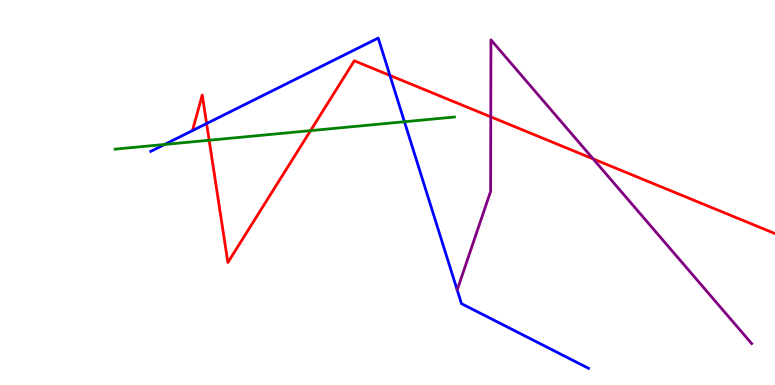[{'lines': ['blue', 'red'], 'intersections': [{'x': 2.67, 'y': 6.79}, {'x': 5.03, 'y': 8.04}]}, {'lines': ['green', 'red'], 'intersections': [{'x': 2.7, 'y': 6.36}, {'x': 4.01, 'y': 6.61}]}, {'lines': ['purple', 'red'], 'intersections': [{'x': 6.33, 'y': 6.97}, {'x': 7.65, 'y': 5.87}]}, {'lines': ['blue', 'green'], 'intersections': [{'x': 2.12, 'y': 6.25}, {'x': 5.22, 'y': 6.84}]}, {'lines': ['blue', 'purple'], 'intersections': []}, {'lines': ['green', 'purple'], 'intersections': []}]